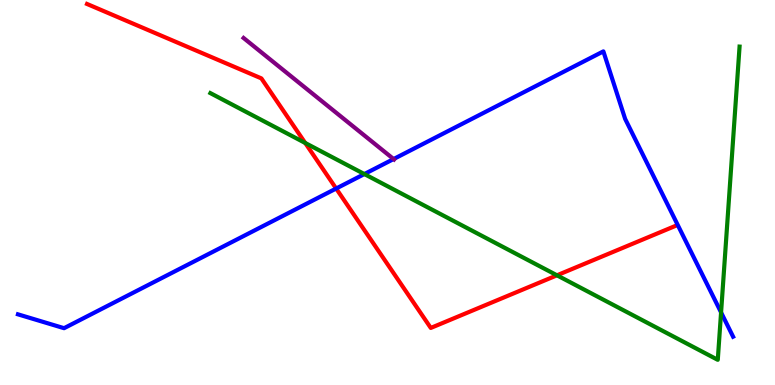[{'lines': ['blue', 'red'], 'intersections': [{'x': 4.34, 'y': 5.1}]}, {'lines': ['green', 'red'], 'intersections': [{'x': 3.94, 'y': 6.29}, {'x': 7.19, 'y': 2.85}]}, {'lines': ['purple', 'red'], 'intersections': []}, {'lines': ['blue', 'green'], 'intersections': [{'x': 4.7, 'y': 5.48}, {'x': 9.3, 'y': 1.88}]}, {'lines': ['blue', 'purple'], 'intersections': [{'x': 5.08, 'y': 5.87}]}, {'lines': ['green', 'purple'], 'intersections': []}]